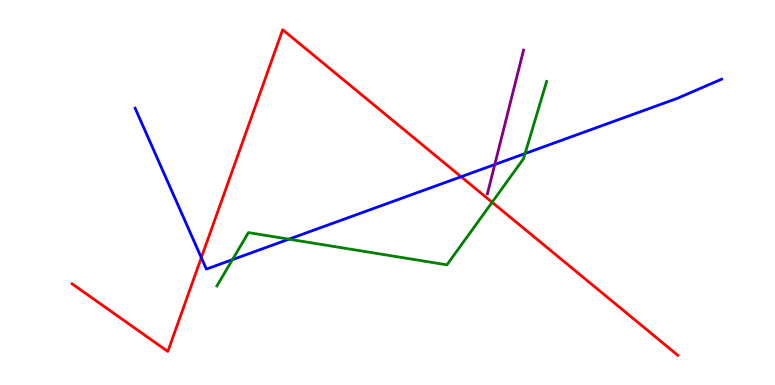[{'lines': ['blue', 'red'], 'intersections': [{'x': 2.6, 'y': 3.31}, {'x': 5.95, 'y': 5.41}]}, {'lines': ['green', 'red'], 'intersections': [{'x': 6.35, 'y': 4.75}]}, {'lines': ['purple', 'red'], 'intersections': []}, {'lines': ['blue', 'green'], 'intersections': [{'x': 3.0, 'y': 3.26}, {'x': 3.73, 'y': 3.79}, {'x': 6.78, 'y': 6.01}]}, {'lines': ['blue', 'purple'], 'intersections': [{'x': 6.38, 'y': 5.73}]}, {'lines': ['green', 'purple'], 'intersections': []}]